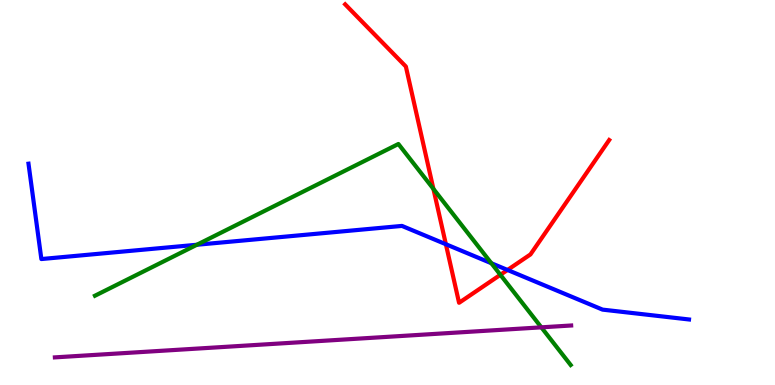[{'lines': ['blue', 'red'], 'intersections': [{'x': 5.75, 'y': 3.66}, {'x': 6.55, 'y': 2.99}]}, {'lines': ['green', 'red'], 'intersections': [{'x': 5.59, 'y': 5.09}, {'x': 6.46, 'y': 2.86}]}, {'lines': ['purple', 'red'], 'intersections': []}, {'lines': ['blue', 'green'], 'intersections': [{'x': 2.54, 'y': 3.64}, {'x': 6.34, 'y': 3.16}]}, {'lines': ['blue', 'purple'], 'intersections': []}, {'lines': ['green', 'purple'], 'intersections': [{'x': 6.98, 'y': 1.5}]}]